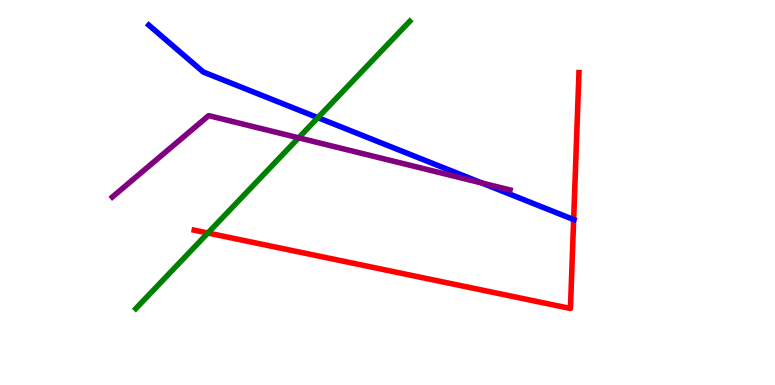[{'lines': ['blue', 'red'], 'intersections': [{'x': 7.4, 'y': 4.3}]}, {'lines': ['green', 'red'], 'intersections': [{'x': 2.68, 'y': 3.95}]}, {'lines': ['purple', 'red'], 'intersections': []}, {'lines': ['blue', 'green'], 'intersections': [{'x': 4.1, 'y': 6.94}]}, {'lines': ['blue', 'purple'], 'intersections': [{'x': 6.22, 'y': 5.25}]}, {'lines': ['green', 'purple'], 'intersections': [{'x': 3.85, 'y': 6.42}]}]